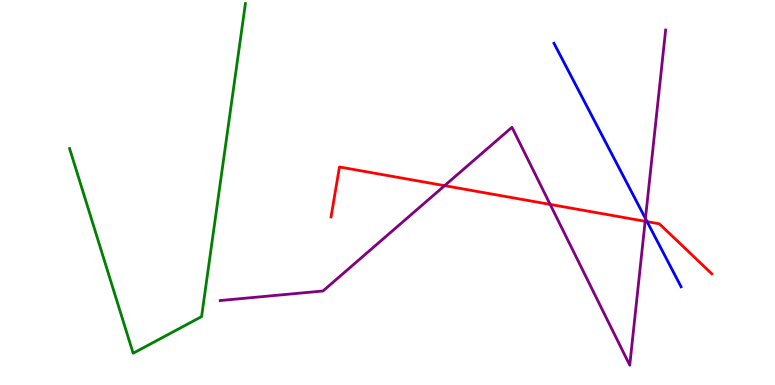[{'lines': ['blue', 'red'], 'intersections': [{'x': 8.35, 'y': 4.24}]}, {'lines': ['green', 'red'], 'intersections': []}, {'lines': ['purple', 'red'], 'intersections': [{'x': 5.74, 'y': 5.18}, {'x': 7.1, 'y': 4.69}, {'x': 8.32, 'y': 4.25}]}, {'lines': ['blue', 'green'], 'intersections': []}, {'lines': ['blue', 'purple'], 'intersections': [{'x': 8.33, 'y': 4.32}]}, {'lines': ['green', 'purple'], 'intersections': []}]